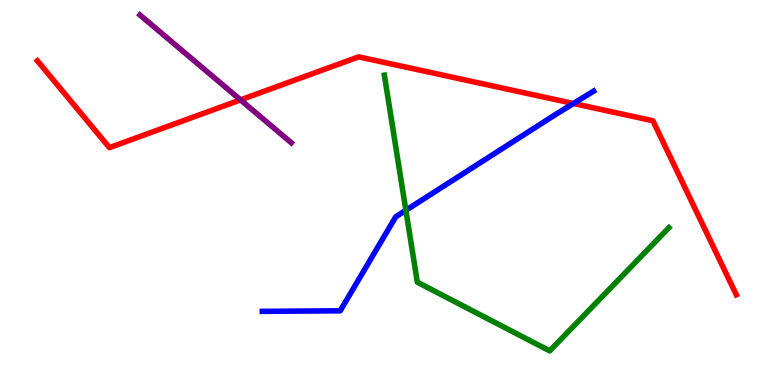[{'lines': ['blue', 'red'], 'intersections': [{'x': 7.4, 'y': 7.31}]}, {'lines': ['green', 'red'], 'intersections': []}, {'lines': ['purple', 'red'], 'intersections': [{'x': 3.1, 'y': 7.41}]}, {'lines': ['blue', 'green'], 'intersections': [{'x': 5.24, 'y': 4.54}]}, {'lines': ['blue', 'purple'], 'intersections': []}, {'lines': ['green', 'purple'], 'intersections': []}]